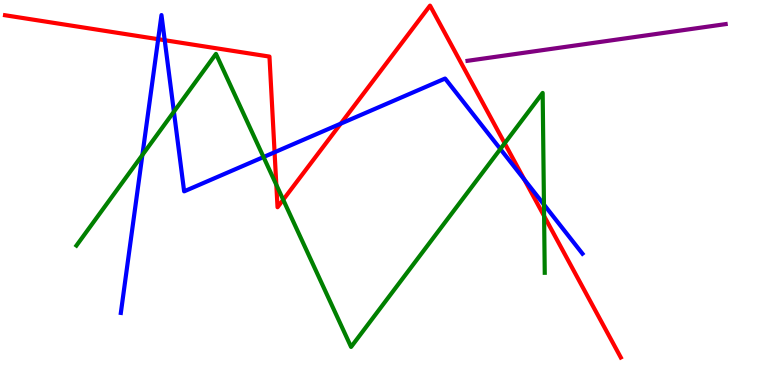[{'lines': ['blue', 'red'], 'intersections': [{'x': 2.04, 'y': 8.98}, {'x': 2.13, 'y': 8.96}, {'x': 3.54, 'y': 6.05}, {'x': 4.4, 'y': 6.79}, {'x': 6.77, 'y': 5.34}]}, {'lines': ['green', 'red'], 'intersections': [{'x': 3.57, 'y': 5.2}, {'x': 3.65, 'y': 4.81}, {'x': 6.51, 'y': 6.28}, {'x': 7.02, 'y': 4.39}]}, {'lines': ['purple', 'red'], 'intersections': []}, {'lines': ['blue', 'green'], 'intersections': [{'x': 1.84, 'y': 5.97}, {'x': 2.24, 'y': 7.1}, {'x': 3.4, 'y': 5.92}, {'x': 6.46, 'y': 6.13}, {'x': 7.02, 'y': 4.69}]}, {'lines': ['blue', 'purple'], 'intersections': []}, {'lines': ['green', 'purple'], 'intersections': []}]